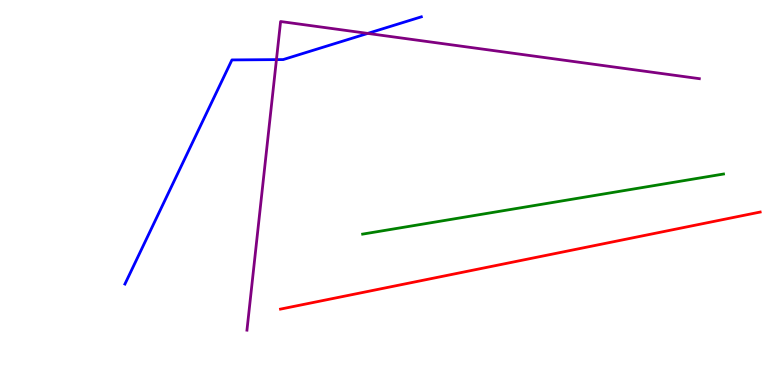[{'lines': ['blue', 'red'], 'intersections': []}, {'lines': ['green', 'red'], 'intersections': []}, {'lines': ['purple', 'red'], 'intersections': []}, {'lines': ['blue', 'green'], 'intersections': []}, {'lines': ['blue', 'purple'], 'intersections': [{'x': 3.57, 'y': 8.45}, {'x': 4.75, 'y': 9.13}]}, {'lines': ['green', 'purple'], 'intersections': []}]